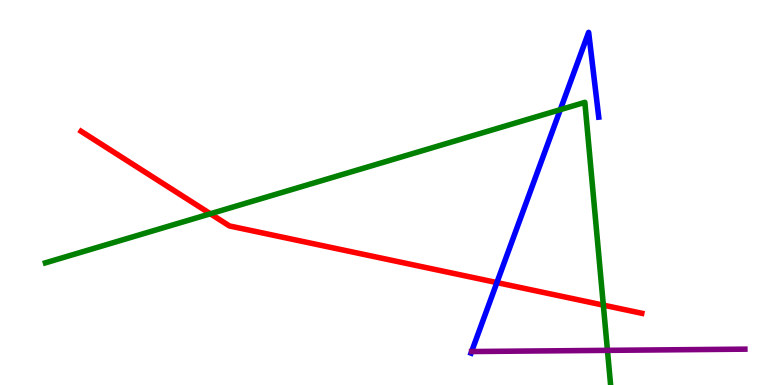[{'lines': ['blue', 'red'], 'intersections': [{'x': 6.41, 'y': 2.66}]}, {'lines': ['green', 'red'], 'intersections': [{'x': 2.71, 'y': 4.45}, {'x': 7.78, 'y': 2.07}]}, {'lines': ['purple', 'red'], 'intersections': []}, {'lines': ['blue', 'green'], 'intersections': [{'x': 7.23, 'y': 7.15}]}, {'lines': ['blue', 'purple'], 'intersections': [{'x': 6.09, 'y': 0.869}]}, {'lines': ['green', 'purple'], 'intersections': [{'x': 7.84, 'y': 0.9}]}]